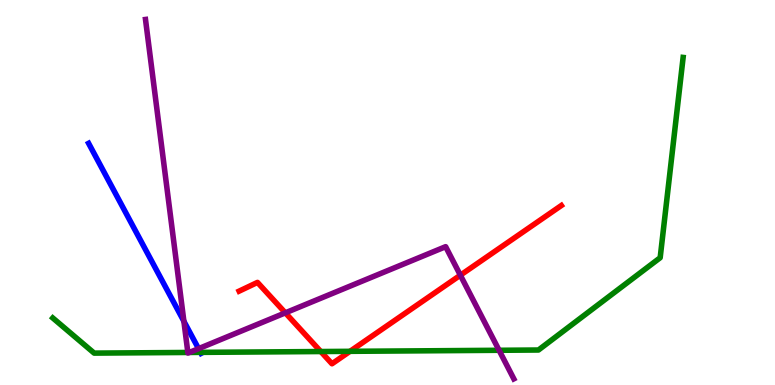[{'lines': ['blue', 'red'], 'intersections': []}, {'lines': ['green', 'red'], 'intersections': [{'x': 4.14, 'y': 0.869}, {'x': 4.52, 'y': 0.875}]}, {'lines': ['purple', 'red'], 'intersections': [{'x': 3.68, 'y': 1.87}, {'x': 5.94, 'y': 2.85}]}, {'lines': ['blue', 'green'], 'intersections': [{'x': 2.59, 'y': 0.847}]}, {'lines': ['blue', 'purple'], 'intersections': [{'x': 2.37, 'y': 1.66}, {'x': 2.56, 'y': 0.944}]}, {'lines': ['green', 'purple'], 'intersections': [{'x': 2.42, 'y': 0.845}, {'x': 2.44, 'y': 0.845}, {'x': 6.44, 'y': 0.902}]}]